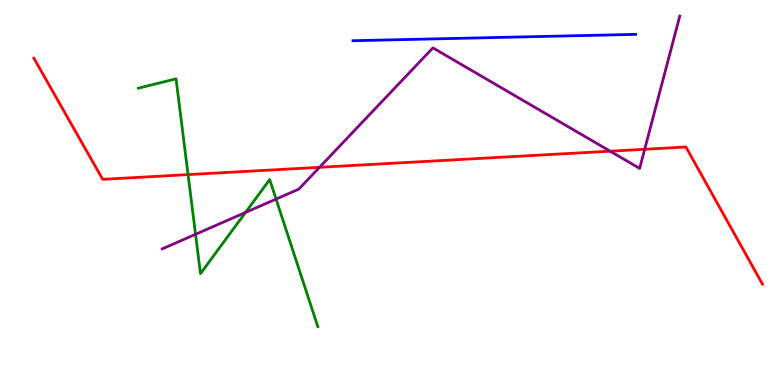[{'lines': ['blue', 'red'], 'intersections': []}, {'lines': ['green', 'red'], 'intersections': [{'x': 2.43, 'y': 5.46}]}, {'lines': ['purple', 'red'], 'intersections': [{'x': 4.12, 'y': 5.65}, {'x': 7.87, 'y': 6.07}, {'x': 8.32, 'y': 6.12}]}, {'lines': ['blue', 'green'], 'intersections': []}, {'lines': ['blue', 'purple'], 'intersections': []}, {'lines': ['green', 'purple'], 'intersections': [{'x': 2.52, 'y': 3.91}, {'x': 3.17, 'y': 4.48}, {'x': 3.56, 'y': 4.83}]}]